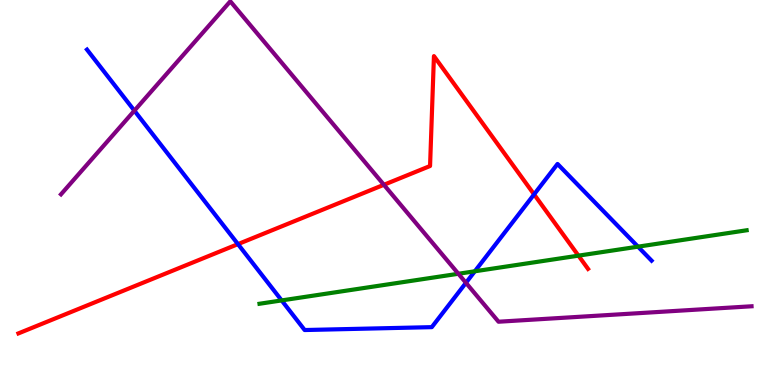[{'lines': ['blue', 'red'], 'intersections': [{'x': 3.07, 'y': 3.66}, {'x': 6.89, 'y': 4.95}]}, {'lines': ['green', 'red'], 'intersections': [{'x': 7.46, 'y': 3.36}]}, {'lines': ['purple', 'red'], 'intersections': [{'x': 4.95, 'y': 5.2}]}, {'lines': ['blue', 'green'], 'intersections': [{'x': 3.63, 'y': 2.2}, {'x': 6.13, 'y': 2.95}, {'x': 8.23, 'y': 3.59}]}, {'lines': ['blue', 'purple'], 'intersections': [{'x': 1.73, 'y': 7.13}, {'x': 6.01, 'y': 2.65}]}, {'lines': ['green', 'purple'], 'intersections': [{'x': 5.91, 'y': 2.89}]}]